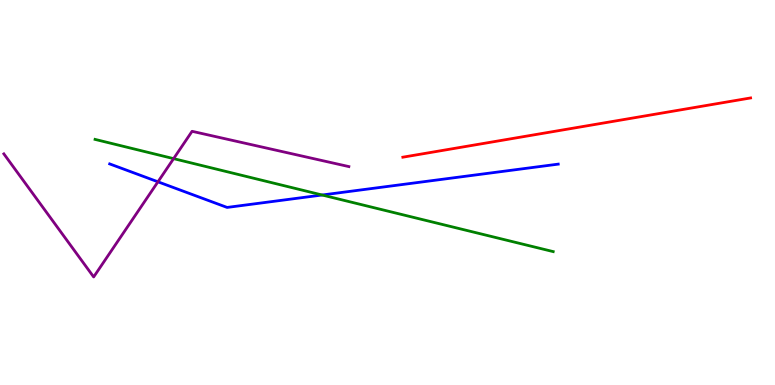[{'lines': ['blue', 'red'], 'intersections': []}, {'lines': ['green', 'red'], 'intersections': []}, {'lines': ['purple', 'red'], 'intersections': []}, {'lines': ['blue', 'green'], 'intersections': [{'x': 4.16, 'y': 4.93}]}, {'lines': ['blue', 'purple'], 'intersections': [{'x': 2.04, 'y': 5.28}]}, {'lines': ['green', 'purple'], 'intersections': [{'x': 2.24, 'y': 5.88}]}]